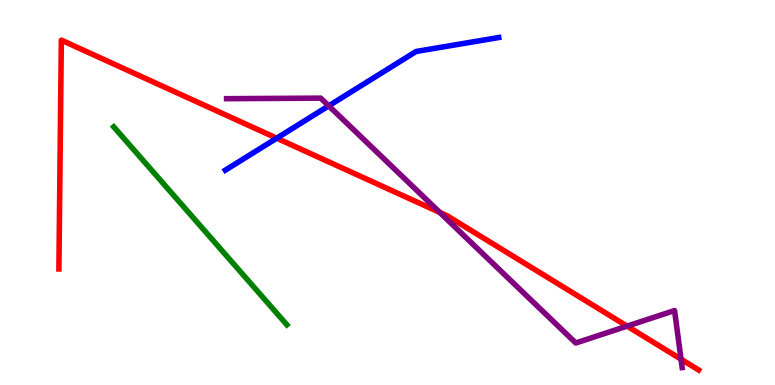[{'lines': ['blue', 'red'], 'intersections': [{'x': 3.57, 'y': 6.41}]}, {'lines': ['green', 'red'], 'intersections': []}, {'lines': ['purple', 'red'], 'intersections': [{'x': 5.67, 'y': 4.48}, {'x': 8.09, 'y': 1.53}, {'x': 8.79, 'y': 0.67}]}, {'lines': ['blue', 'green'], 'intersections': []}, {'lines': ['blue', 'purple'], 'intersections': [{'x': 4.24, 'y': 7.25}]}, {'lines': ['green', 'purple'], 'intersections': []}]